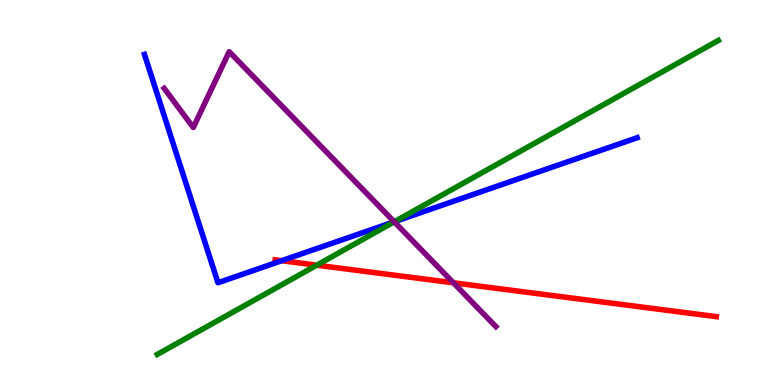[{'lines': ['blue', 'red'], 'intersections': [{'x': 3.64, 'y': 3.23}]}, {'lines': ['green', 'red'], 'intersections': [{'x': 4.09, 'y': 3.11}]}, {'lines': ['purple', 'red'], 'intersections': [{'x': 5.85, 'y': 2.66}]}, {'lines': ['blue', 'green'], 'intersections': [{'x': 5.09, 'y': 4.24}]}, {'lines': ['blue', 'purple'], 'intersections': [{'x': 5.09, 'y': 4.24}]}, {'lines': ['green', 'purple'], 'intersections': [{'x': 5.09, 'y': 4.24}]}]